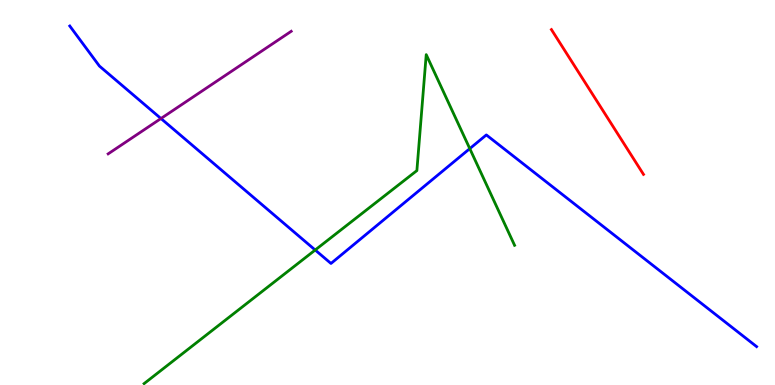[{'lines': ['blue', 'red'], 'intersections': []}, {'lines': ['green', 'red'], 'intersections': []}, {'lines': ['purple', 'red'], 'intersections': []}, {'lines': ['blue', 'green'], 'intersections': [{'x': 4.07, 'y': 3.51}, {'x': 6.06, 'y': 6.14}]}, {'lines': ['blue', 'purple'], 'intersections': [{'x': 2.08, 'y': 6.92}]}, {'lines': ['green', 'purple'], 'intersections': []}]